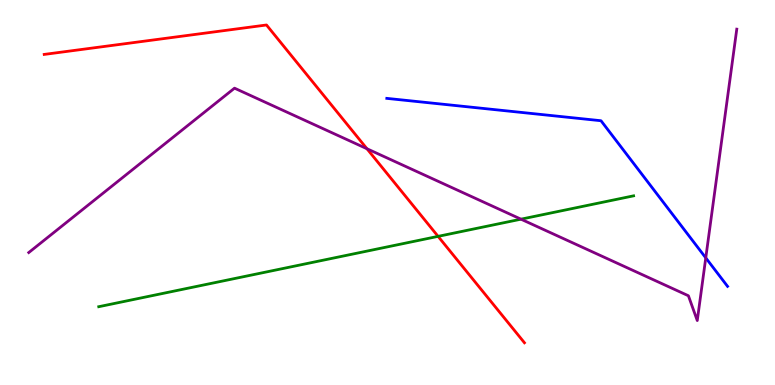[{'lines': ['blue', 'red'], 'intersections': []}, {'lines': ['green', 'red'], 'intersections': [{'x': 5.65, 'y': 3.86}]}, {'lines': ['purple', 'red'], 'intersections': [{'x': 4.73, 'y': 6.14}]}, {'lines': ['blue', 'green'], 'intersections': []}, {'lines': ['blue', 'purple'], 'intersections': [{'x': 9.11, 'y': 3.3}]}, {'lines': ['green', 'purple'], 'intersections': [{'x': 6.72, 'y': 4.31}]}]